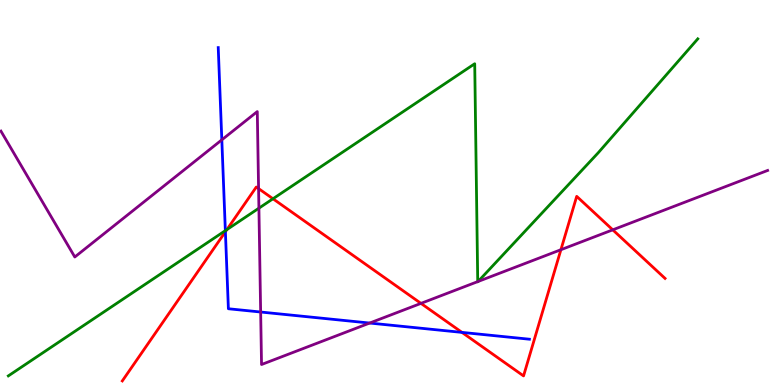[{'lines': ['blue', 'red'], 'intersections': [{'x': 2.91, 'y': 3.98}, {'x': 5.96, 'y': 1.37}]}, {'lines': ['green', 'red'], 'intersections': [{'x': 2.93, 'y': 4.04}, {'x': 3.52, 'y': 4.84}]}, {'lines': ['purple', 'red'], 'intersections': [{'x': 3.34, 'y': 5.1}, {'x': 5.43, 'y': 2.12}, {'x': 7.24, 'y': 3.51}, {'x': 7.91, 'y': 4.03}]}, {'lines': ['blue', 'green'], 'intersections': [{'x': 2.91, 'y': 4.01}]}, {'lines': ['blue', 'purple'], 'intersections': [{'x': 2.86, 'y': 6.37}, {'x': 3.36, 'y': 1.9}, {'x': 4.77, 'y': 1.61}]}, {'lines': ['green', 'purple'], 'intersections': [{'x': 3.34, 'y': 4.59}, {'x': 6.16, 'y': 2.69}, {'x': 6.17, 'y': 2.69}]}]